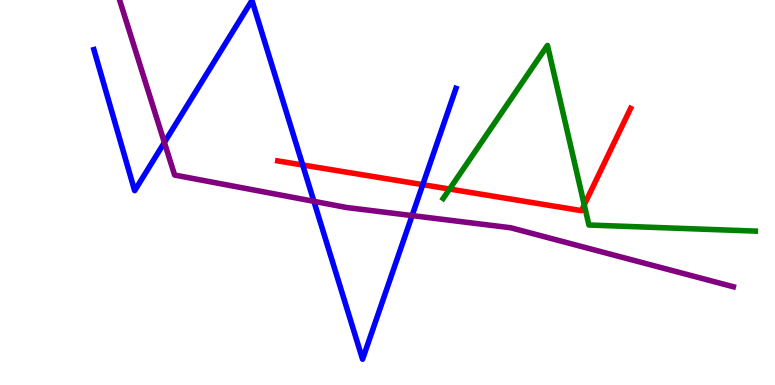[{'lines': ['blue', 'red'], 'intersections': [{'x': 3.91, 'y': 5.71}, {'x': 5.46, 'y': 5.2}]}, {'lines': ['green', 'red'], 'intersections': [{'x': 5.8, 'y': 5.09}, {'x': 7.54, 'y': 4.68}]}, {'lines': ['purple', 'red'], 'intersections': []}, {'lines': ['blue', 'green'], 'intersections': []}, {'lines': ['blue', 'purple'], 'intersections': [{'x': 2.12, 'y': 6.3}, {'x': 4.05, 'y': 4.77}, {'x': 5.32, 'y': 4.4}]}, {'lines': ['green', 'purple'], 'intersections': []}]